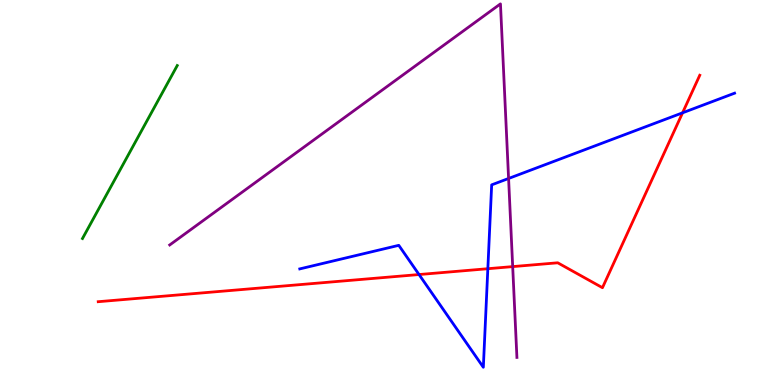[{'lines': ['blue', 'red'], 'intersections': [{'x': 5.41, 'y': 2.87}, {'x': 6.29, 'y': 3.02}, {'x': 8.81, 'y': 7.07}]}, {'lines': ['green', 'red'], 'intersections': []}, {'lines': ['purple', 'red'], 'intersections': [{'x': 6.62, 'y': 3.08}]}, {'lines': ['blue', 'green'], 'intersections': []}, {'lines': ['blue', 'purple'], 'intersections': [{'x': 6.56, 'y': 5.36}]}, {'lines': ['green', 'purple'], 'intersections': []}]